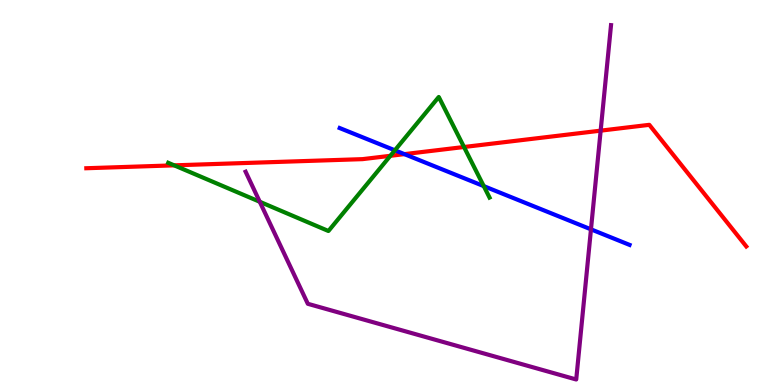[{'lines': ['blue', 'red'], 'intersections': [{'x': 5.22, 'y': 6.0}]}, {'lines': ['green', 'red'], 'intersections': [{'x': 2.25, 'y': 5.71}, {'x': 5.04, 'y': 5.95}, {'x': 5.99, 'y': 6.18}]}, {'lines': ['purple', 'red'], 'intersections': [{'x': 7.75, 'y': 6.61}]}, {'lines': ['blue', 'green'], 'intersections': [{'x': 5.1, 'y': 6.1}, {'x': 6.24, 'y': 5.17}]}, {'lines': ['blue', 'purple'], 'intersections': [{'x': 7.63, 'y': 4.04}]}, {'lines': ['green', 'purple'], 'intersections': [{'x': 3.35, 'y': 4.76}]}]